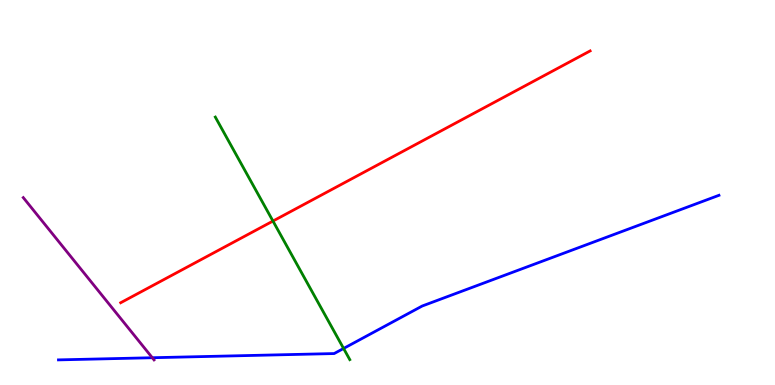[{'lines': ['blue', 'red'], 'intersections': []}, {'lines': ['green', 'red'], 'intersections': [{'x': 3.52, 'y': 4.26}]}, {'lines': ['purple', 'red'], 'intersections': []}, {'lines': ['blue', 'green'], 'intersections': [{'x': 4.43, 'y': 0.949}]}, {'lines': ['blue', 'purple'], 'intersections': [{'x': 1.97, 'y': 0.708}]}, {'lines': ['green', 'purple'], 'intersections': []}]